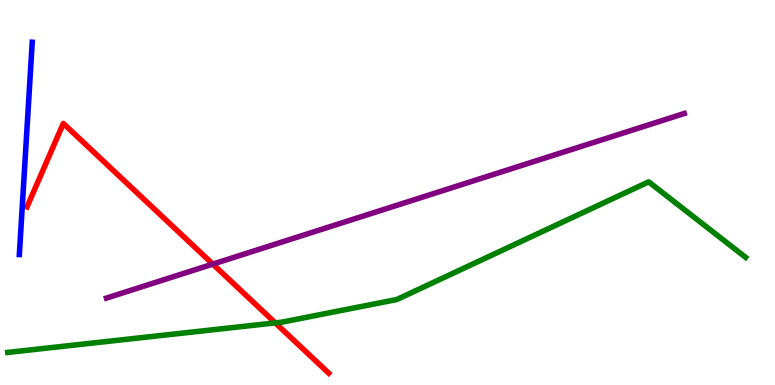[{'lines': ['blue', 'red'], 'intersections': []}, {'lines': ['green', 'red'], 'intersections': [{'x': 3.55, 'y': 1.61}]}, {'lines': ['purple', 'red'], 'intersections': [{'x': 2.75, 'y': 3.14}]}, {'lines': ['blue', 'green'], 'intersections': []}, {'lines': ['blue', 'purple'], 'intersections': []}, {'lines': ['green', 'purple'], 'intersections': []}]